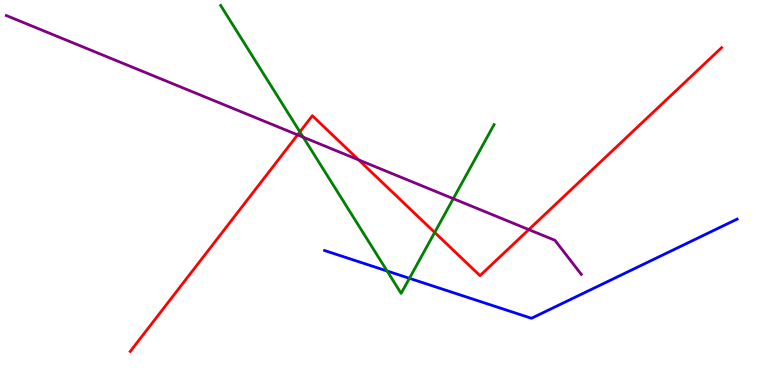[{'lines': ['blue', 'red'], 'intersections': []}, {'lines': ['green', 'red'], 'intersections': [{'x': 3.87, 'y': 6.58}, {'x': 5.61, 'y': 3.96}]}, {'lines': ['purple', 'red'], 'intersections': [{'x': 3.84, 'y': 6.5}, {'x': 4.63, 'y': 5.85}, {'x': 6.82, 'y': 4.04}]}, {'lines': ['blue', 'green'], 'intersections': [{'x': 4.99, 'y': 2.96}, {'x': 5.28, 'y': 2.77}]}, {'lines': ['blue', 'purple'], 'intersections': []}, {'lines': ['green', 'purple'], 'intersections': [{'x': 3.91, 'y': 6.44}, {'x': 5.85, 'y': 4.84}]}]